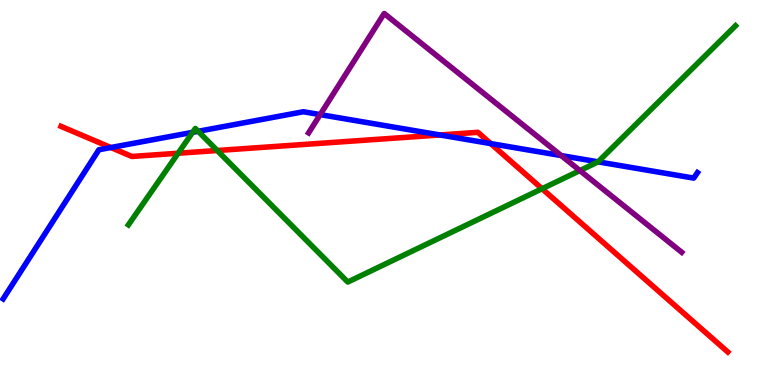[{'lines': ['blue', 'red'], 'intersections': [{'x': 1.43, 'y': 6.17}, {'x': 5.68, 'y': 6.49}, {'x': 6.33, 'y': 6.27}]}, {'lines': ['green', 'red'], 'intersections': [{'x': 2.3, 'y': 6.02}, {'x': 2.8, 'y': 6.09}, {'x': 6.99, 'y': 5.1}]}, {'lines': ['purple', 'red'], 'intersections': []}, {'lines': ['blue', 'green'], 'intersections': [{'x': 2.49, 'y': 6.56}, {'x': 2.56, 'y': 6.59}, {'x': 7.72, 'y': 5.8}]}, {'lines': ['blue', 'purple'], 'intersections': [{'x': 4.13, 'y': 7.02}, {'x': 7.24, 'y': 5.96}]}, {'lines': ['green', 'purple'], 'intersections': [{'x': 7.48, 'y': 5.57}]}]